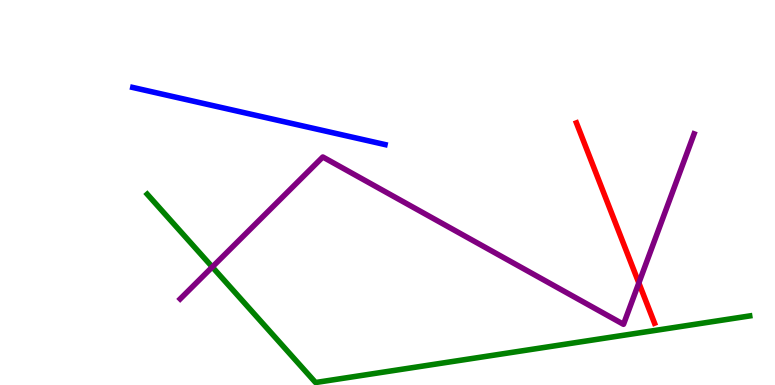[{'lines': ['blue', 'red'], 'intersections': []}, {'lines': ['green', 'red'], 'intersections': []}, {'lines': ['purple', 'red'], 'intersections': [{'x': 8.24, 'y': 2.65}]}, {'lines': ['blue', 'green'], 'intersections': []}, {'lines': ['blue', 'purple'], 'intersections': []}, {'lines': ['green', 'purple'], 'intersections': [{'x': 2.74, 'y': 3.07}]}]